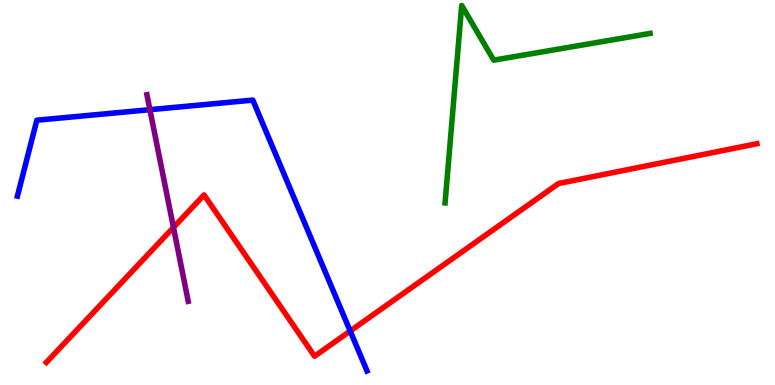[{'lines': ['blue', 'red'], 'intersections': [{'x': 4.52, 'y': 1.4}]}, {'lines': ['green', 'red'], 'intersections': []}, {'lines': ['purple', 'red'], 'intersections': [{'x': 2.24, 'y': 4.09}]}, {'lines': ['blue', 'green'], 'intersections': []}, {'lines': ['blue', 'purple'], 'intersections': [{'x': 1.93, 'y': 7.15}]}, {'lines': ['green', 'purple'], 'intersections': []}]